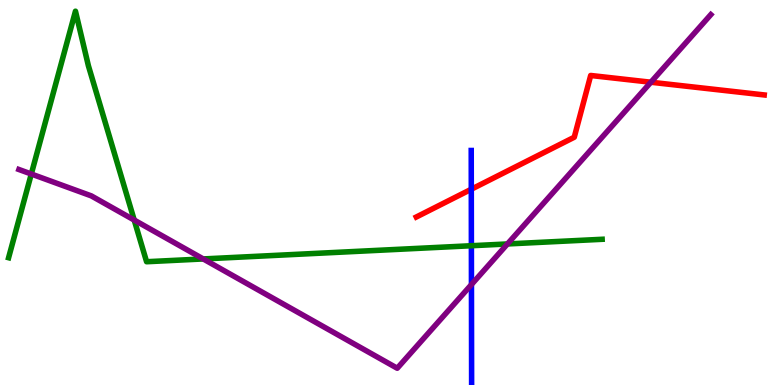[{'lines': ['blue', 'red'], 'intersections': [{'x': 6.08, 'y': 5.08}]}, {'lines': ['green', 'red'], 'intersections': []}, {'lines': ['purple', 'red'], 'intersections': [{'x': 8.4, 'y': 7.86}]}, {'lines': ['blue', 'green'], 'intersections': [{'x': 6.08, 'y': 3.62}]}, {'lines': ['blue', 'purple'], 'intersections': [{'x': 6.08, 'y': 2.61}]}, {'lines': ['green', 'purple'], 'intersections': [{'x': 0.404, 'y': 5.48}, {'x': 1.73, 'y': 4.28}, {'x': 2.62, 'y': 3.27}, {'x': 6.55, 'y': 3.66}]}]